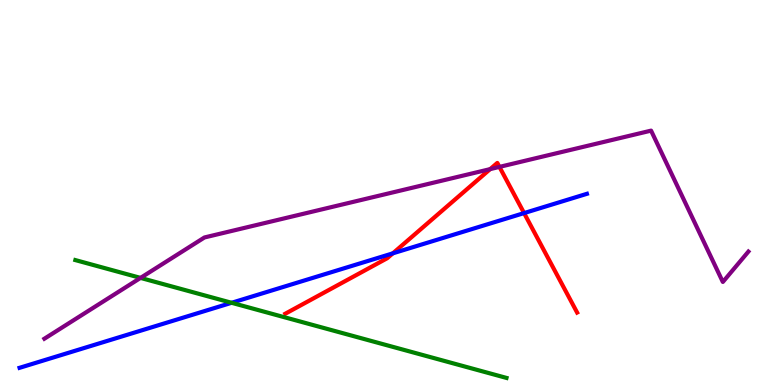[{'lines': ['blue', 'red'], 'intersections': [{'x': 5.07, 'y': 3.42}, {'x': 6.76, 'y': 4.47}]}, {'lines': ['green', 'red'], 'intersections': []}, {'lines': ['purple', 'red'], 'intersections': [{'x': 6.32, 'y': 5.61}, {'x': 6.44, 'y': 5.67}]}, {'lines': ['blue', 'green'], 'intersections': [{'x': 2.99, 'y': 2.14}]}, {'lines': ['blue', 'purple'], 'intersections': []}, {'lines': ['green', 'purple'], 'intersections': [{'x': 1.81, 'y': 2.78}]}]